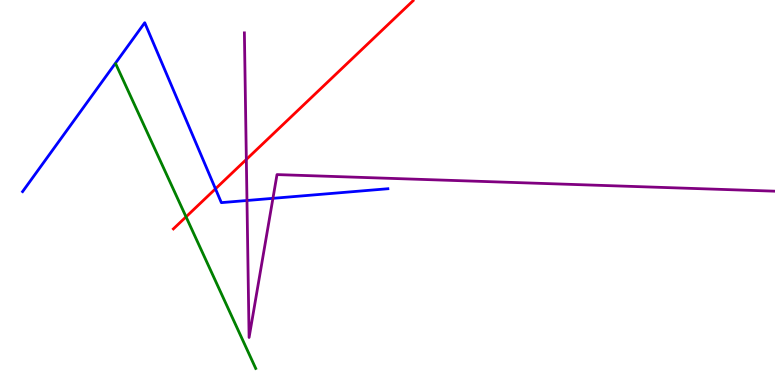[{'lines': ['blue', 'red'], 'intersections': [{'x': 2.78, 'y': 5.1}]}, {'lines': ['green', 'red'], 'intersections': [{'x': 2.4, 'y': 4.37}]}, {'lines': ['purple', 'red'], 'intersections': [{'x': 3.18, 'y': 5.86}]}, {'lines': ['blue', 'green'], 'intersections': []}, {'lines': ['blue', 'purple'], 'intersections': [{'x': 3.19, 'y': 4.79}, {'x': 3.52, 'y': 4.85}]}, {'lines': ['green', 'purple'], 'intersections': []}]